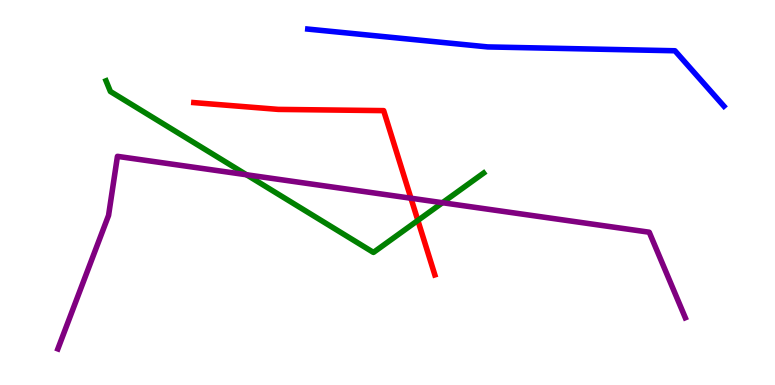[{'lines': ['blue', 'red'], 'intersections': []}, {'lines': ['green', 'red'], 'intersections': [{'x': 5.39, 'y': 4.27}]}, {'lines': ['purple', 'red'], 'intersections': [{'x': 5.3, 'y': 4.85}]}, {'lines': ['blue', 'green'], 'intersections': []}, {'lines': ['blue', 'purple'], 'intersections': []}, {'lines': ['green', 'purple'], 'intersections': [{'x': 3.18, 'y': 5.46}, {'x': 5.71, 'y': 4.73}]}]